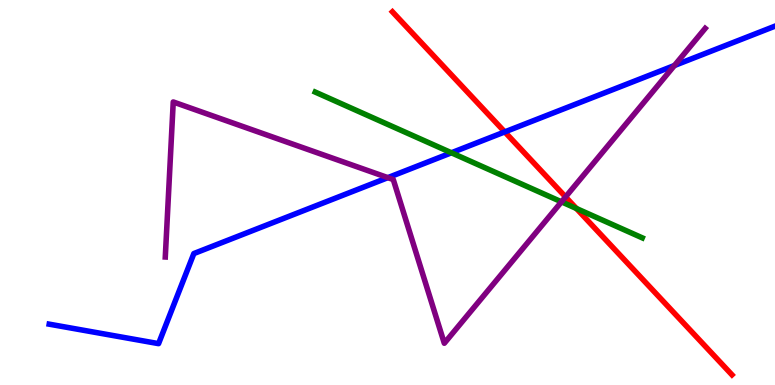[{'lines': ['blue', 'red'], 'intersections': [{'x': 6.51, 'y': 6.57}]}, {'lines': ['green', 'red'], 'intersections': [{'x': 7.44, 'y': 4.58}]}, {'lines': ['purple', 'red'], 'intersections': [{'x': 7.3, 'y': 4.89}]}, {'lines': ['blue', 'green'], 'intersections': [{'x': 5.82, 'y': 6.03}]}, {'lines': ['blue', 'purple'], 'intersections': [{'x': 5.0, 'y': 5.39}, {'x': 8.7, 'y': 8.3}]}, {'lines': ['green', 'purple'], 'intersections': [{'x': 7.24, 'y': 4.76}]}]